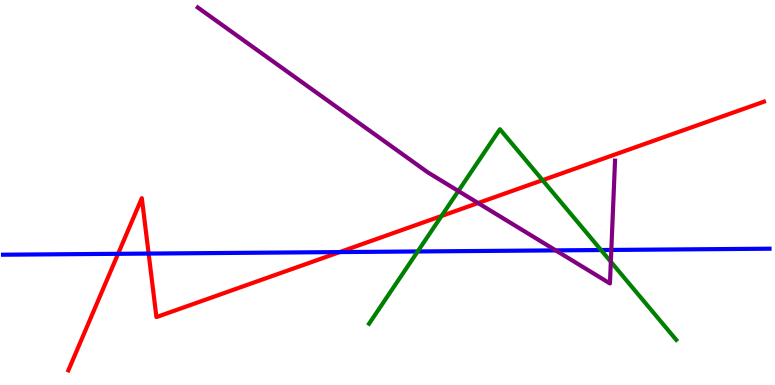[{'lines': ['blue', 'red'], 'intersections': [{'x': 1.52, 'y': 3.41}, {'x': 1.92, 'y': 3.41}, {'x': 4.38, 'y': 3.45}]}, {'lines': ['green', 'red'], 'intersections': [{'x': 5.7, 'y': 4.39}, {'x': 7.0, 'y': 5.32}]}, {'lines': ['purple', 'red'], 'intersections': [{'x': 6.17, 'y': 4.73}]}, {'lines': ['blue', 'green'], 'intersections': [{'x': 5.39, 'y': 3.47}, {'x': 7.76, 'y': 3.51}]}, {'lines': ['blue', 'purple'], 'intersections': [{'x': 7.17, 'y': 3.5}, {'x': 7.89, 'y': 3.51}]}, {'lines': ['green', 'purple'], 'intersections': [{'x': 5.91, 'y': 5.04}, {'x': 7.88, 'y': 3.2}]}]